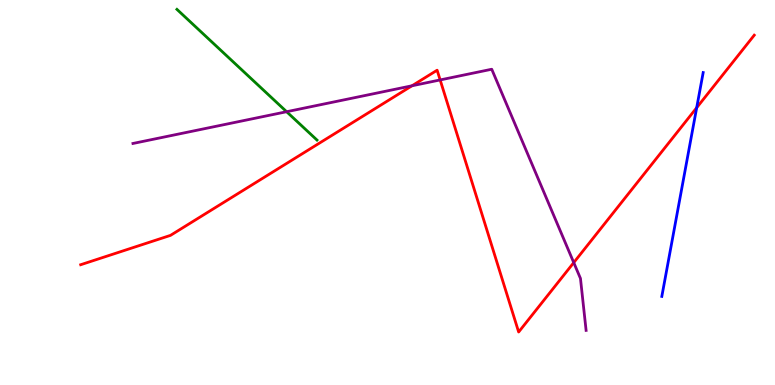[{'lines': ['blue', 'red'], 'intersections': [{'x': 8.99, 'y': 7.2}]}, {'lines': ['green', 'red'], 'intersections': []}, {'lines': ['purple', 'red'], 'intersections': [{'x': 5.32, 'y': 7.77}, {'x': 5.68, 'y': 7.92}, {'x': 7.4, 'y': 3.18}]}, {'lines': ['blue', 'green'], 'intersections': []}, {'lines': ['blue', 'purple'], 'intersections': []}, {'lines': ['green', 'purple'], 'intersections': [{'x': 3.7, 'y': 7.1}]}]